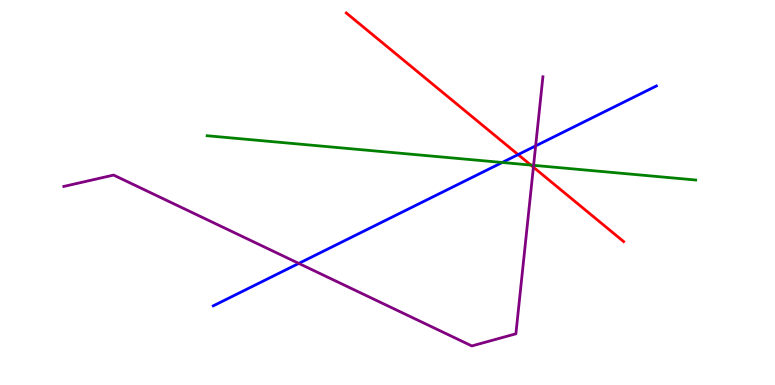[{'lines': ['blue', 'red'], 'intersections': [{'x': 6.69, 'y': 5.98}]}, {'lines': ['green', 'red'], 'intersections': [{'x': 6.85, 'y': 5.71}]}, {'lines': ['purple', 'red'], 'intersections': [{'x': 6.88, 'y': 5.66}]}, {'lines': ['blue', 'green'], 'intersections': [{'x': 6.48, 'y': 5.78}]}, {'lines': ['blue', 'purple'], 'intersections': [{'x': 3.86, 'y': 3.16}, {'x': 6.91, 'y': 6.21}]}, {'lines': ['green', 'purple'], 'intersections': [{'x': 6.89, 'y': 5.71}]}]